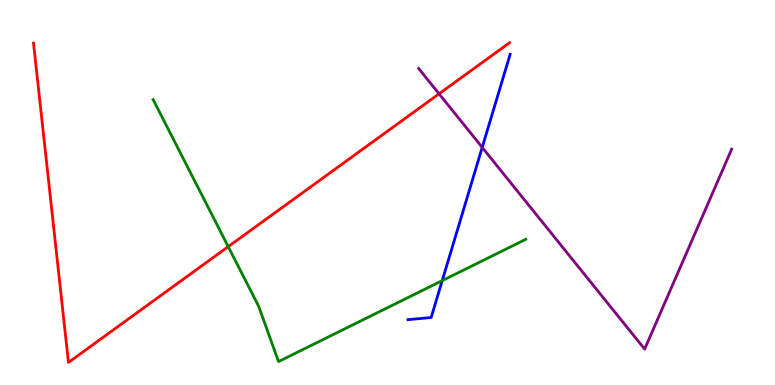[{'lines': ['blue', 'red'], 'intersections': []}, {'lines': ['green', 'red'], 'intersections': [{'x': 2.94, 'y': 3.59}]}, {'lines': ['purple', 'red'], 'intersections': [{'x': 5.67, 'y': 7.56}]}, {'lines': ['blue', 'green'], 'intersections': [{'x': 5.71, 'y': 2.71}]}, {'lines': ['blue', 'purple'], 'intersections': [{'x': 6.22, 'y': 6.17}]}, {'lines': ['green', 'purple'], 'intersections': []}]